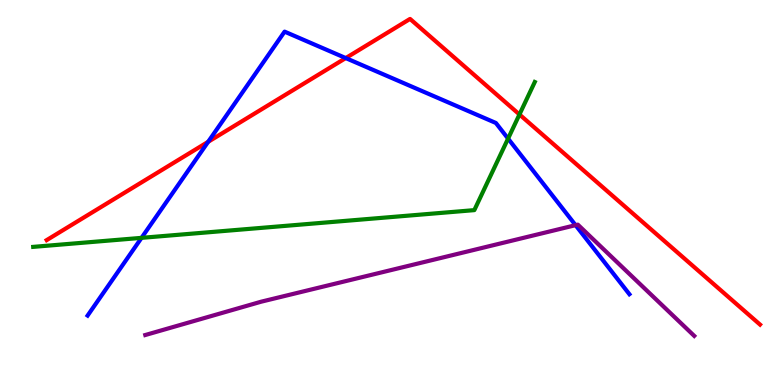[{'lines': ['blue', 'red'], 'intersections': [{'x': 2.69, 'y': 6.32}, {'x': 4.46, 'y': 8.49}]}, {'lines': ['green', 'red'], 'intersections': [{'x': 6.7, 'y': 7.03}]}, {'lines': ['purple', 'red'], 'intersections': []}, {'lines': ['blue', 'green'], 'intersections': [{'x': 1.83, 'y': 3.82}, {'x': 6.56, 'y': 6.4}]}, {'lines': ['blue', 'purple'], 'intersections': [{'x': 7.43, 'y': 4.15}]}, {'lines': ['green', 'purple'], 'intersections': []}]